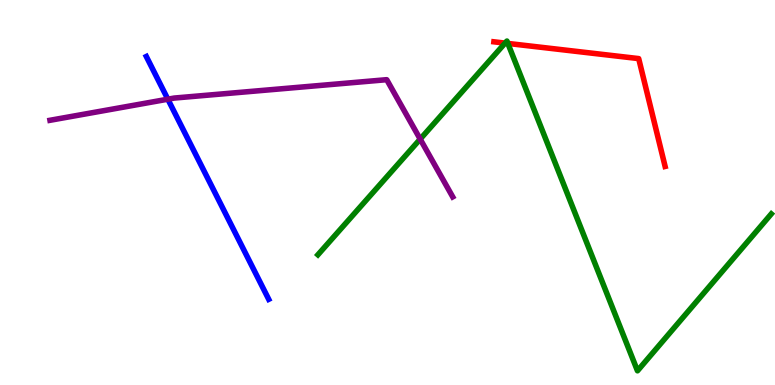[{'lines': ['blue', 'red'], 'intersections': []}, {'lines': ['green', 'red'], 'intersections': [{'x': 6.52, 'y': 8.88}, {'x': 6.55, 'y': 8.87}]}, {'lines': ['purple', 'red'], 'intersections': []}, {'lines': ['blue', 'green'], 'intersections': []}, {'lines': ['blue', 'purple'], 'intersections': [{'x': 2.17, 'y': 7.42}]}, {'lines': ['green', 'purple'], 'intersections': [{'x': 5.42, 'y': 6.39}]}]